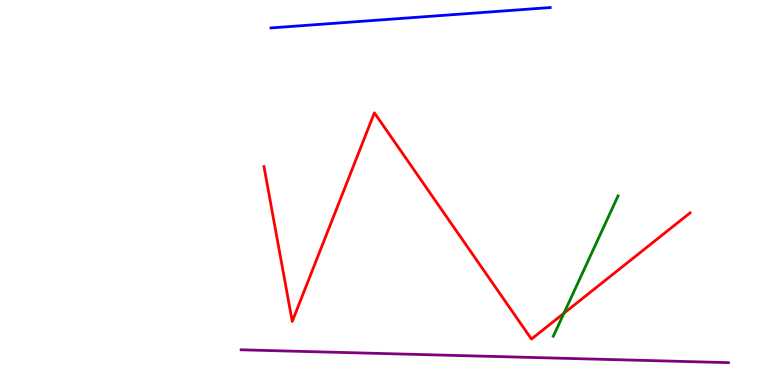[{'lines': ['blue', 'red'], 'intersections': []}, {'lines': ['green', 'red'], 'intersections': [{'x': 7.28, 'y': 1.86}]}, {'lines': ['purple', 'red'], 'intersections': []}, {'lines': ['blue', 'green'], 'intersections': []}, {'lines': ['blue', 'purple'], 'intersections': []}, {'lines': ['green', 'purple'], 'intersections': []}]